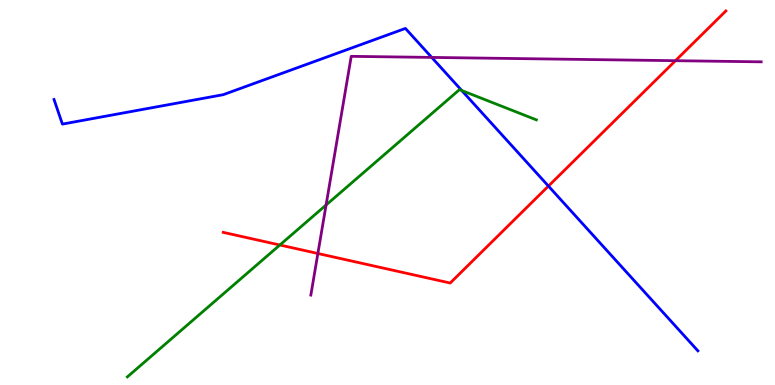[{'lines': ['blue', 'red'], 'intersections': [{'x': 7.08, 'y': 5.17}]}, {'lines': ['green', 'red'], 'intersections': [{'x': 3.61, 'y': 3.64}]}, {'lines': ['purple', 'red'], 'intersections': [{'x': 4.1, 'y': 3.42}, {'x': 8.72, 'y': 8.42}]}, {'lines': ['blue', 'green'], 'intersections': [{'x': 5.96, 'y': 7.65}]}, {'lines': ['blue', 'purple'], 'intersections': [{'x': 5.57, 'y': 8.51}]}, {'lines': ['green', 'purple'], 'intersections': [{'x': 4.21, 'y': 4.67}]}]